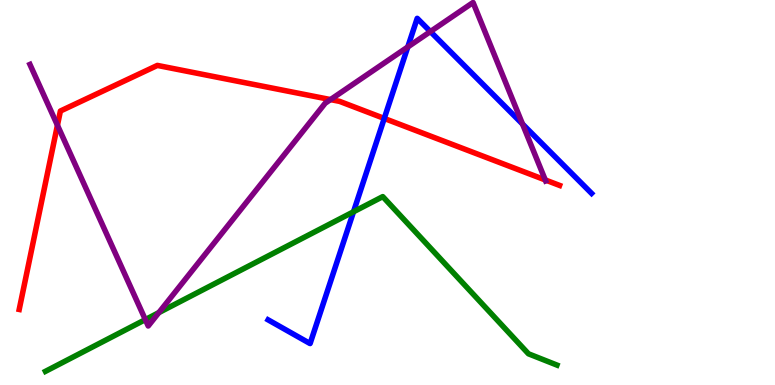[{'lines': ['blue', 'red'], 'intersections': [{'x': 4.96, 'y': 6.92}]}, {'lines': ['green', 'red'], 'intersections': []}, {'lines': ['purple', 'red'], 'intersections': [{'x': 0.741, 'y': 6.75}, {'x': 4.26, 'y': 7.41}, {'x': 7.04, 'y': 5.33}]}, {'lines': ['blue', 'green'], 'intersections': [{'x': 4.56, 'y': 4.5}]}, {'lines': ['blue', 'purple'], 'intersections': [{'x': 5.26, 'y': 8.78}, {'x': 5.55, 'y': 9.18}, {'x': 6.74, 'y': 6.78}]}, {'lines': ['green', 'purple'], 'intersections': [{'x': 1.88, 'y': 1.7}, {'x': 2.05, 'y': 1.88}]}]